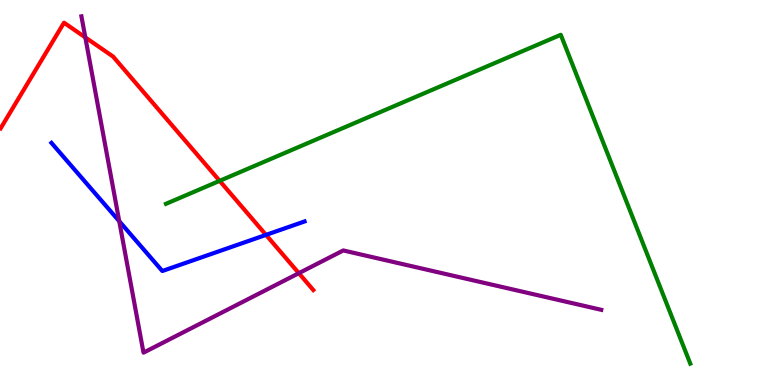[{'lines': ['blue', 'red'], 'intersections': [{'x': 3.43, 'y': 3.9}]}, {'lines': ['green', 'red'], 'intersections': [{'x': 2.83, 'y': 5.3}]}, {'lines': ['purple', 'red'], 'intersections': [{'x': 1.1, 'y': 9.03}, {'x': 3.86, 'y': 2.9}]}, {'lines': ['blue', 'green'], 'intersections': []}, {'lines': ['blue', 'purple'], 'intersections': [{'x': 1.54, 'y': 4.25}]}, {'lines': ['green', 'purple'], 'intersections': []}]